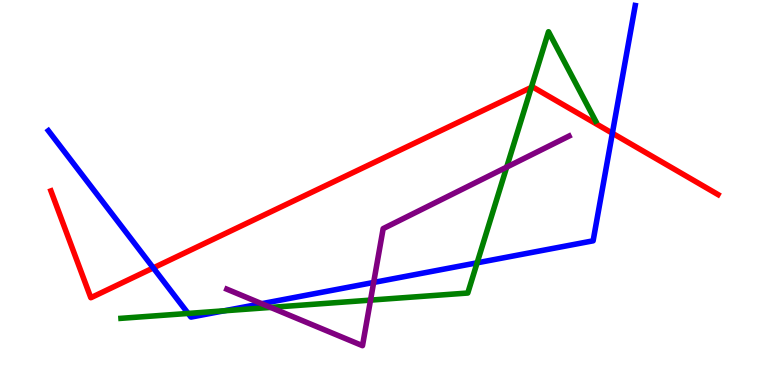[{'lines': ['blue', 'red'], 'intersections': [{'x': 1.98, 'y': 3.04}, {'x': 7.9, 'y': 6.54}]}, {'lines': ['green', 'red'], 'intersections': [{'x': 6.86, 'y': 7.73}]}, {'lines': ['purple', 'red'], 'intersections': []}, {'lines': ['blue', 'green'], 'intersections': [{'x': 2.43, 'y': 1.86}, {'x': 2.89, 'y': 1.93}, {'x': 6.16, 'y': 3.17}]}, {'lines': ['blue', 'purple'], 'intersections': [{'x': 3.38, 'y': 2.11}, {'x': 4.82, 'y': 2.66}]}, {'lines': ['green', 'purple'], 'intersections': [{'x': 3.49, 'y': 2.02}, {'x': 4.78, 'y': 2.2}, {'x': 6.54, 'y': 5.66}]}]